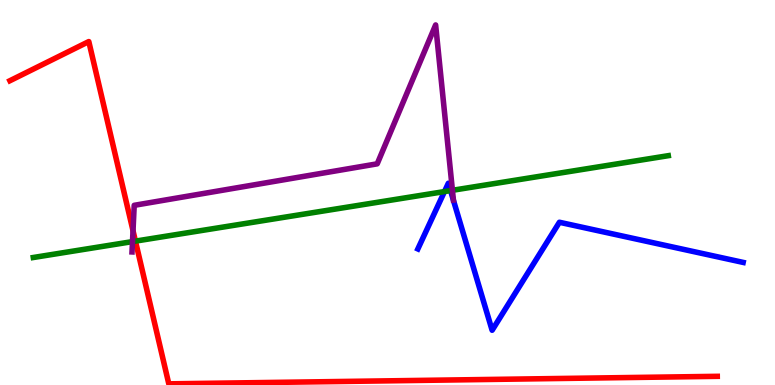[{'lines': ['blue', 'red'], 'intersections': []}, {'lines': ['green', 'red'], 'intersections': [{'x': 1.75, 'y': 3.74}]}, {'lines': ['purple', 'red'], 'intersections': [{'x': 1.72, 'y': 4.01}]}, {'lines': ['blue', 'green'], 'intersections': [{'x': 5.74, 'y': 5.02}, {'x': 5.81, 'y': 5.05}]}, {'lines': ['blue', 'purple'], 'intersections': []}, {'lines': ['green', 'purple'], 'intersections': [{'x': 1.71, 'y': 3.72}, {'x': 5.84, 'y': 5.06}]}]